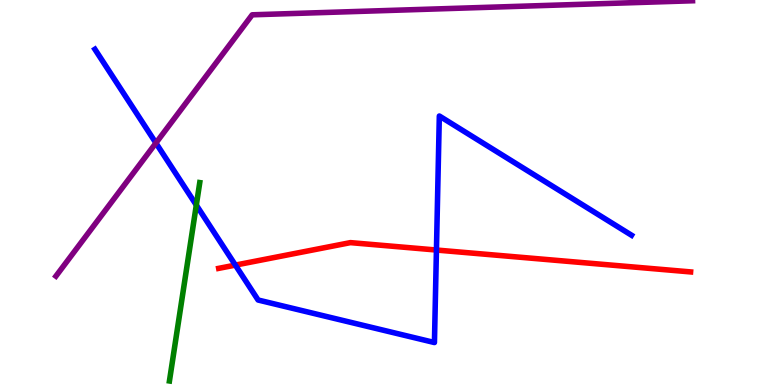[{'lines': ['blue', 'red'], 'intersections': [{'x': 3.04, 'y': 3.11}, {'x': 5.63, 'y': 3.51}]}, {'lines': ['green', 'red'], 'intersections': []}, {'lines': ['purple', 'red'], 'intersections': []}, {'lines': ['blue', 'green'], 'intersections': [{'x': 2.53, 'y': 4.67}]}, {'lines': ['blue', 'purple'], 'intersections': [{'x': 2.01, 'y': 6.29}]}, {'lines': ['green', 'purple'], 'intersections': []}]